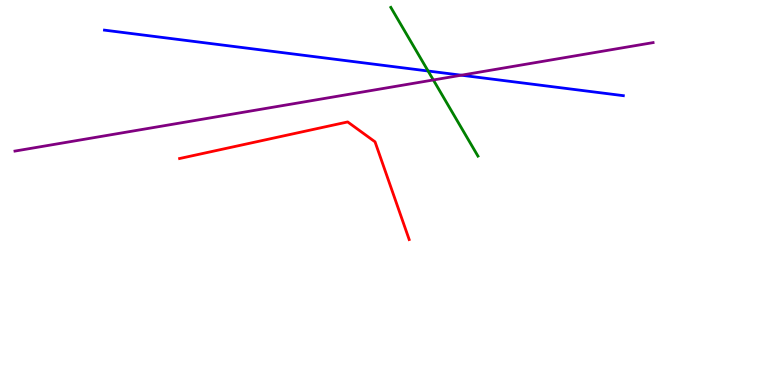[{'lines': ['blue', 'red'], 'intersections': []}, {'lines': ['green', 'red'], 'intersections': []}, {'lines': ['purple', 'red'], 'intersections': []}, {'lines': ['blue', 'green'], 'intersections': [{'x': 5.52, 'y': 8.16}]}, {'lines': ['blue', 'purple'], 'intersections': [{'x': 5.95, 'y': 8.05}]}, {'lines': ['green', 'purple'], 'intersections': [{'x': 5.59, 'y': 7.92}]}]